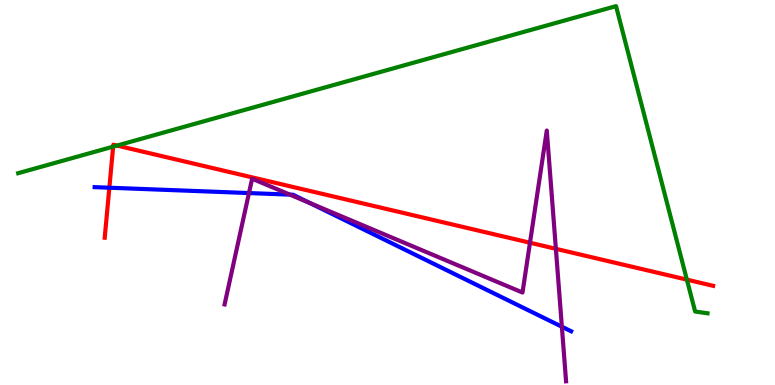[{'lines': ['blue', 'red'], 'intersections': [{'x': 1.41, 'y': 5.12}]}, {'lines': ['green', 'red'], 'intersections': [{'x': 1.46, 'y': 6.19}, {'x': 1.51, 'y': 6.22}, {'x': 8.86, 'y': 2.74}]}, {'lines': ['purple', 'red'], 'intersections': [{'x': 6.84, 'y': 3.7}, {'x': 7.17, 'y': 3.54}]}, {'lines': ['blue', 'green'], 'intersections': []}, {'lines': ['blue', 'purple'], 'intersections': [{'x': 3.21, 'y': 4.99}, {'x': 3.74, 'y': 4.94}, {'x': 4.0, 'y': 4.72}, {'x': 7.25, 'y': 1.51}]}, {'lines': ['green', 'purple'], 'intersections': []}]